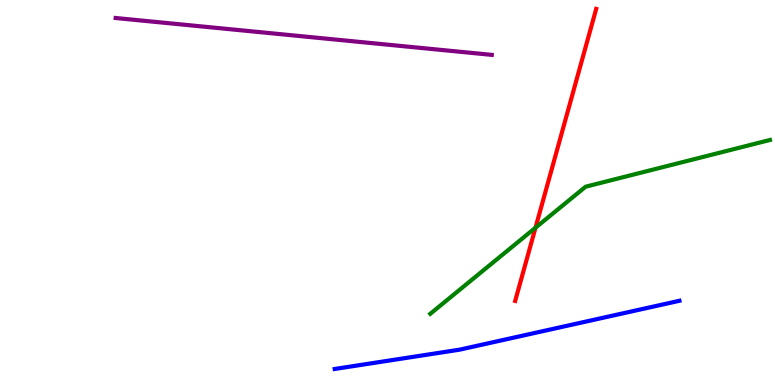[{'lines': ['blue', 'red'], 'intersections': []}, {'lines': ['green', 'red'], 'intersections': [{'x': 6.91, 'y': 4.09}]}, {'lines': ['purple', 'red'], 'intersections': []}, {'lines': ['blue', 'green'], 'intersections': []}, {'lines': ['blue', 'purple'], 'intersections': []}, {'lines': ['green', 'purple'], 'intersections': []}]